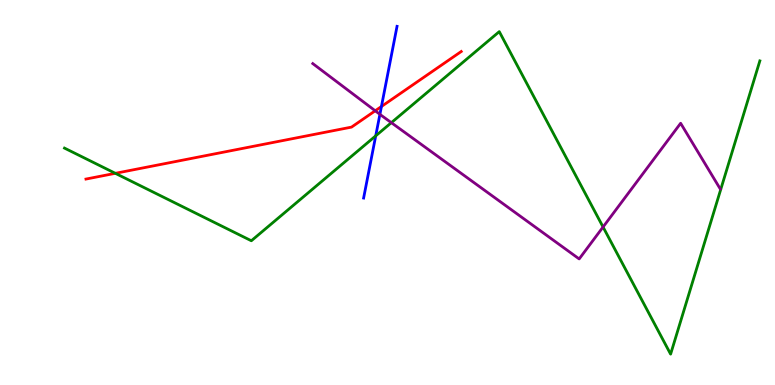[{'lines': ['blue', 'red'], 'intersections': [{'x': 4.92, 'y': 7.23}]}, {'lines': ['green', 'red'], 'intersections': [{'x': 1.49, 'y': 5.5}]}, {'lines': ['purple', 'red'], 'intersections': [{'x': 4.84, 'y': 7.12}]}, {'lines': ['blue', 'green'], 'intersections': [{'x': 4.85, 'y': 6.47}]}, {'lines': ['blue', 'purple'], 'intersections': [{'x': 4.9, 'y': 7.03}]}, {'lines': ['green', 'purple'], 'intersections': [{'x': 5.05, 'y': 6.81}, {'x': 7.78, 'y': 4.1}]}]